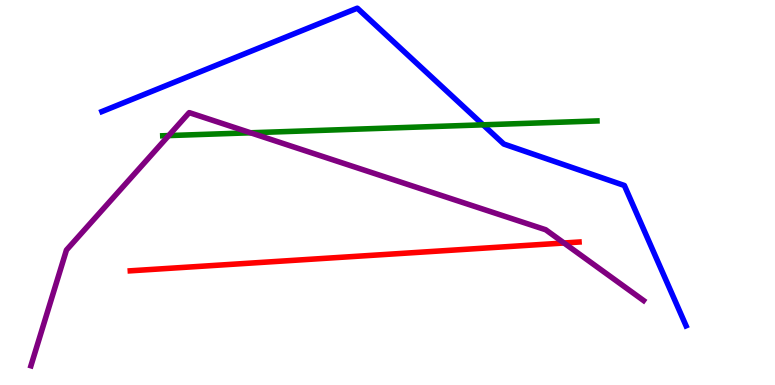[{'lines': ['blue', 'red'], 'intersections': []}, {'lines': ['green', 'red'], 'intersections': []}, {'lines': ['purple', 'red'], 'intersections': [{'x': 7.28, 'y': 3.69}]}, {'lines': ['blue', 'green'], 'intersections': [{'x': 6.23, 'y': 6.76}]}, {'lines': ['blue', 'purple'], 'intersections': []}, {'lines': ['green', 'purple'], 'intersections': [{'x': 2.18, 'y': 6.48}, {'x': 3.23, 'y': 6.55}]}]